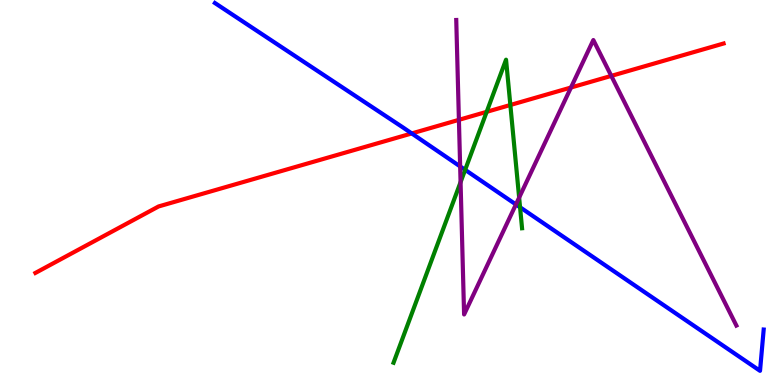[{'lines': ['blue', 'red'], 'intersections': [{'x': 5.31, 'y': 6.53}]}, {'lines': ['green', 'red'], 'intersections': [{'x': 6.28, 'y': 7.1}, {'x': 6.59, 'y': 7.27}]}, {'lines': ['purple', 'red'], 'intersections': [{'x': 5.92, 'y': 6.89}, {'x': 7.37, 'y': 7.73}, {'x': 7.89, 'y': 8.03}]}, {'lines': ['blue', 'green'], 'intersections': [{'x': 6.0, 'y': 5.59}, {'x': 6.71, 'y': 4.62}]}, {'lines': ['blue', 'purple'], 'intersections': [{'x': 5.94, 'y': 5.68}, {'x': 6.66, 'y': 4.69}]}, {'lines': ['green', 'purple'], 'intersections': [{'x': 5.94, 'y': 5.27}, {'x': 6.7, 'y': 4.87}]}]